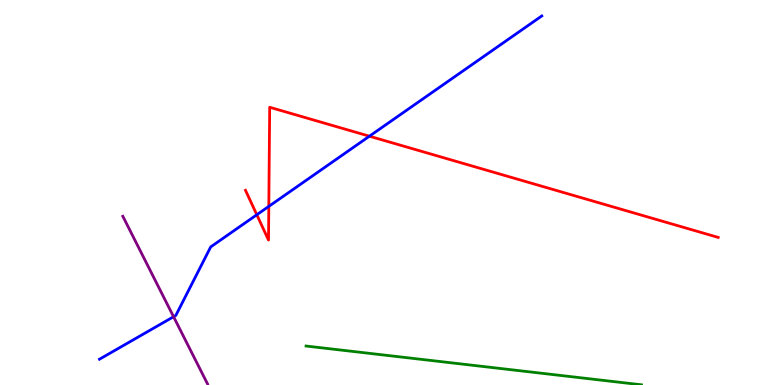[{'lines': ['blue', 'red'], 'intersections': [{'x': 3.31, 'y': 4.42}, {'x': 3.47, 'y': 4.64}, {'x': 4.77, 'y': 6.46}]}, {'lines': ['green', 'red'], 'intersections': []}, {'lines': ['purple', 'red'], 'intersections': []}, {'lines': ['blue', 'green'], 'intersections': []}, {'lines': ['blue', 'purple'], 'intersections': [{'x': 2.24, 'y': 1.77}]}, {'lines': ['green', 'purple'], 'intersections': []}]